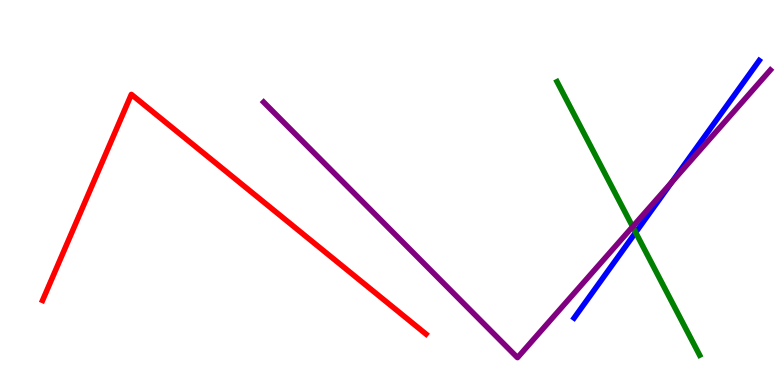[{'lines': ['blue', 'red'], 'intersections': []}, {'lines': ['green', 'red'], 'intersections': []}, {'lines': ['purple', 'red'], 'intersections': []}, {'lines': ['blue', 'green'], 'intersections': [{'x': 8.2, 'y': 3.96}]}, {'lines': ['blue', 'purple'], 'intersections': [{'x': 8.67, 'y': 5.27}]}, {'lines': ['green', 'purple'], 'intersections': [{'x': 8.16, 'y': 4.11}]}]